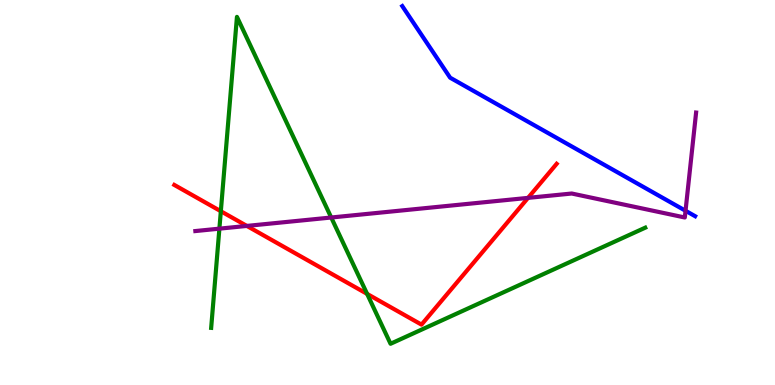[{'lines': ['blue', 'red'], 'intersections': []}, {'lines': ['green', 'red'], 'intersections': [{'x': 2.85, 'y': 4.51}, {'x': 4.74, 'y': 2.37}]}, {'lines': ['purple', 'red'], 'intersections': [{'x': 3.19, 'y': 4.13}, {'x': 6.81, 'y': 4.86}]}, {'lines': ['blue', 'green'], 'intersections': []}, {'lines': ['blue', 'purple'], 'intersections': [{'x': 8.85, 'y': 4.53}]}, {'lines': ['green', 'purple'], 'intersections': [{'x': 2.83, 'y': 4.06}, {'x': 4.27, 'y': 4.35}]}]